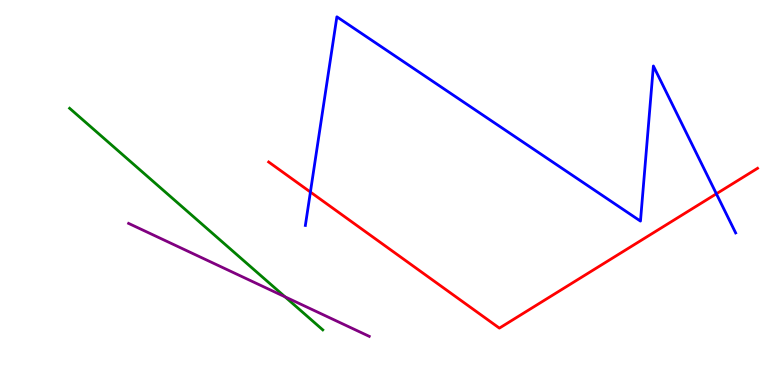[{'lines': ['blue', 'red'], 'intersections': [{'x': 4.01, 'y': 5.01}, {'x': 9.24, 'y': 4.97}]}, {'lines': ['green', 'red'], 'intersections': []}, {'lines': ['purple', 'red'], 'intersections': []}, {'lines': ['blue', 'green'], 'intersections': []}, {'lines': ['blue', 'purple'], 'intersections': []}, {'lines': ['green', 'purple'], 'intersections': [{'x': 3.68, 'y': 2.29}]}]